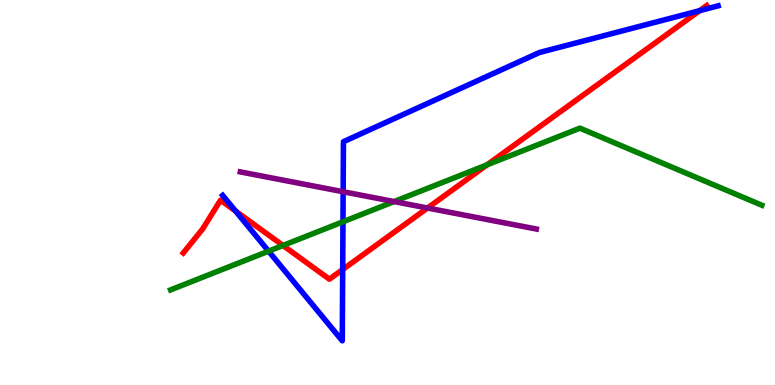[{'lines': ['blue', 'red'], 'intersections': [{'x': 3.04, 'y': 4.52}, {'x': 4.42, 'y': 3.0}, {'x': 9.03, 'y': 9.72}]}, {'lines': ['green', 'red'], 'intersections': [{'x': 3.65, 'y': 3.62}, {'x': 6.28, 'y': 5.72}]}, {'lines': ['purple', 'red'], 'intersections': [{'x': 5.52, 'y': 4.6}]}, {'lines': ['blue', 'green'], 'intersections': [{'x': 3.47, 'y': 3.48}, {'x': 4.43, 'y': 4.24}]}, {'lines': ['blue', 'purple'], 'intersections': [{'x': 4.43, 'y': 5.02}]}, {'lines': ['green', 'purple'], 'intersections': [{'x': 5.09, 'y': 4.76}]}]